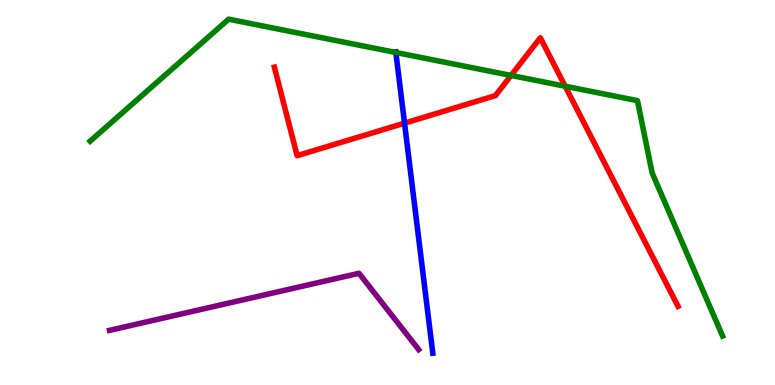[{'lines': ['blue', 'red'], 'intersections': [{'x': 5.22, 'y': 6.8}]}, {'lines': ['green', 'red'], 'intersections': [{'x': 6.59, 'y': 8.04}, {'x': 7.29, 'y': 7.76}]}, {'lines': ['purple', 'red'], 'intersections': []}, {'lines': ['blue', 'green'], 'intersections': [{'x': 5.11, 'y': 8.64}]}, {'lines': ['blue', 'purple'], 'intersections': []}, {'lines': ['green', 'purple'], 'intersections': []}]